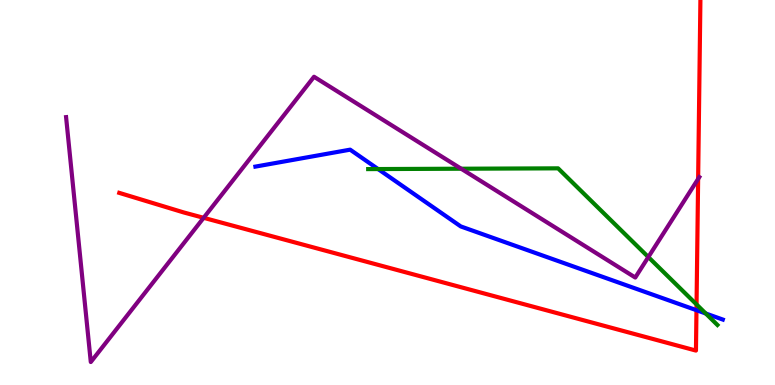[{'lines': ['blue', 'red'], 'intersections': [{'x': 8.99, 'y': 1.94}]}, {'lines': ['green', 'red'], 'intersections': [{'x': 8.99, 'y': 2.09}]}, {'lines': ['purple', 'red'], 'intersections': [{'x': 2.63, 'y': 4.34}, {'x': 9.01, 'y': 5.35}]}, {'lines': ['blue', 'green'], 'intersections': [{'x': 4.88, 'y': 5.61}, {'x': 9.11, 'y': 1.86}]}, {'lines': ['blue', 'purple'], 'intersections': []}, {'lines': ['green', 'purple'], 'intersections': [{'x': 5.95, 'y': 5.62}, {'x': 8.37, 'y': 3.32}]}]